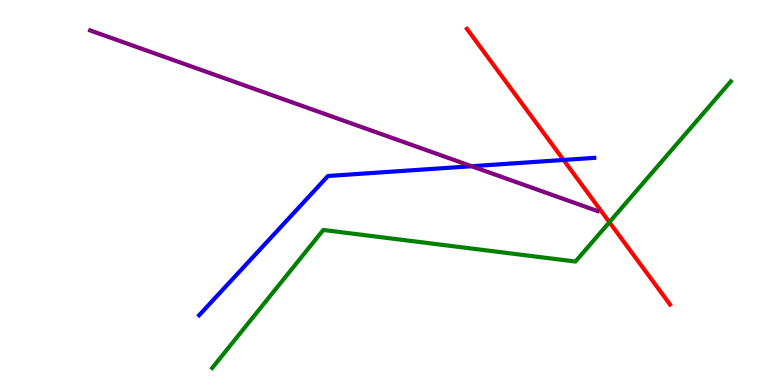[{'lines': ['blue', 'red'], 'intersections': [{'x': 7.27, 'y': 5.85}]}, {'lines': ['green', 'red'], 'intersections': [{'x': 7.86, 'y': 4.23}]}, {'lines': ['purple', 'red'], 'intersections': []}, {'lines': ['blue', 'green'], 'intersections': []}, {'lines': ['blue', 'purple'], 'intersections': [{'x': 6.09, 'y': 5.68}]}, {'lines': ['green', 'purple'], 'intersections': []}]